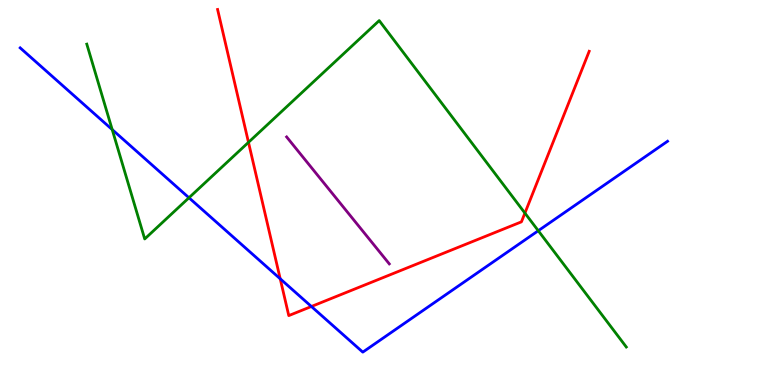[{'lines': ['blue', 'red'], 'intersections': [{'x': 3.62, 'y': 2.76}, {'x': 4.02, 'y': 2.04}]}, {'lines': ['green', 'red'], 'intersections': [{'x': 3.21, 'y': 6.3}, {'x': 6.77, 'y': 4.47}]}, {'lines': ['purple', 'red'], 'intersections': []}, {'lines': ['blue', 'green'], 'intersections': [{'x': 1.45, 'y': 6.63}, {'x': 2.44, 'y': 4.86}, {'x': 6.95, 'y': 4.01}]}, {'lines': ['blue', 'purple'], 'intersections': []}, {'lines': ['green', 'purple'], 'intersections': []}]